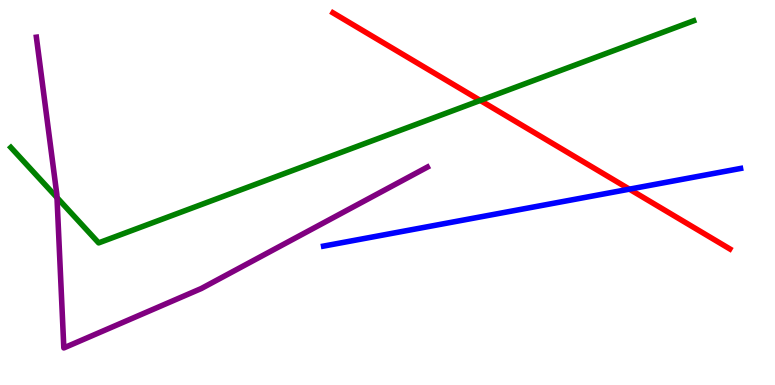[{'lines': ['blue', 'red'], 'intersections': [{'x': 8.12, 'y': 5.09}]}, {'lines': ['green', 'red'], 'intersections': [{'x': 6.2, 'y': 7.39}]}, {'lines': ['purple', 'red'], 'intersections': []}, {'lines': ['blue', 'green'], 'intersections': []}, {'lines': ['blue', 'purple'], 'intersections': []}, {'lines': ['green', 'purple'], 'intersections': [{'x': 0.735, 'y': 4.87}]}]